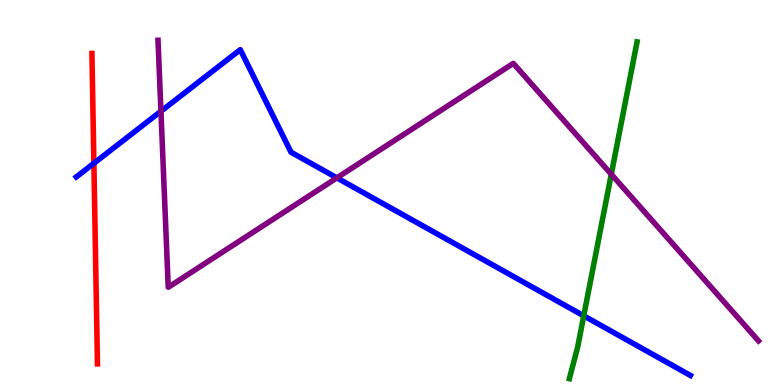[{'lines': ['blue', 'red'], 'intersections': [{'x': 1.21, 'y': 5.76}]}, {'lines': ['green', 'red'], 'intersections': []}, {'lines': ['purple', 'red'], 'intersections': []}, {'lines': ['blue', 'green'], 'intersections': [{'x': 7.53, 'y': 1.8}]}, {'lines': ['blue', 'purple'], 'intersections': [{'x': 2.08, 'y': 7.11}, {'x': 4.35, 'y': 5.38}]}, {'lines': ['green', 'purple'], 'intersections': [{'x': 7.89, 'y': 5.47}]}]